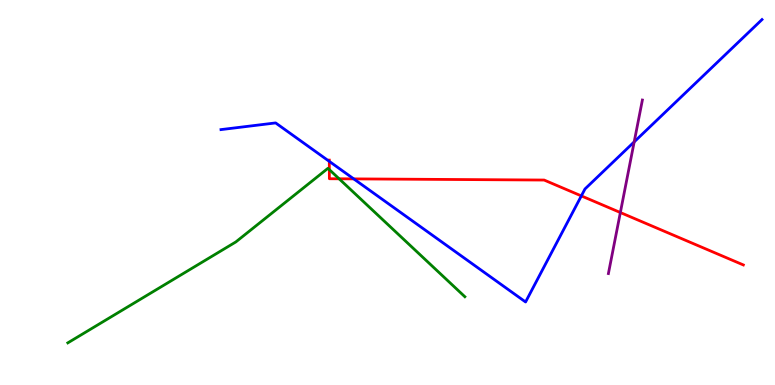[{'lines': ['blue', 'red'], 'intersections': [{'x': 4.25, 'y': 5.81}, {'x': 4.56, 'y': 5.35}, {'x': 7.5, 'y': 4.91}]}, {'lines': ['green', 'red'], 'intersections': [{'x': 4.25, 'y': 5.59}, {'x': 4.38, 'y': 5.36}]}, {'lines': ['purple', 'red'], 'intersections': [{'x': 8.0, 'y': 4.48}]}, {'lines': ['blue', 'green'], 'intersections': []}, {'lines': ['blue', 'purple'], 'intersections': [{'x': 8.18, 'y': 6.31}]}, {'lines': ['green', 'purple'], 'intersections': []}]